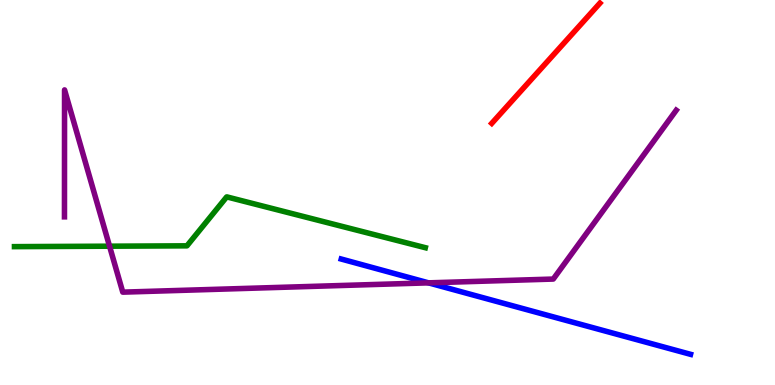[{'lines': ['blue', 'red'], 'intersections': []}, {'lines': ['green', 'red'], 'intersections': []}, {'lines': ['purple', 'red'], 'intersections': []}, {'lines': ['blue', 'green'], 'intersections': []}, {'lines': ['blue', 'purple'], 'intersections': [{'x': 5.53, 'y': 2.65}]}, {'lines': ['green', 'purple'], 'intersections': [{'x': 1.41, 'y': 3.61}]}]